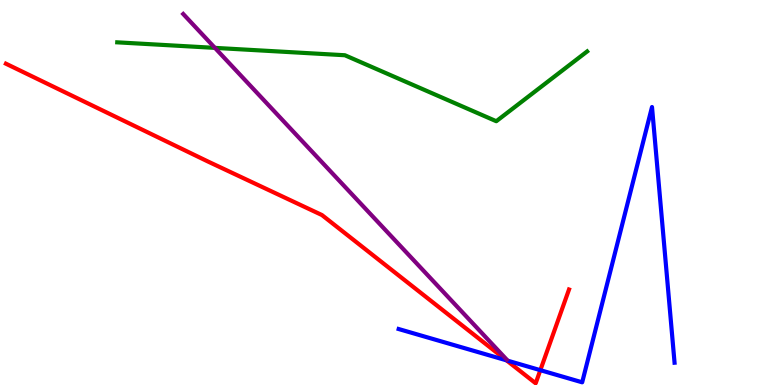[{'lines': ['blue', 'red'], 'intersections': [{'x': 6.54, 'y': 0.64}, {'x': 6.97, 'y': 0.385}]}, {'lines': ['green', 'red'], 'intersections': []}, {'lines': ['purple', 'red'], 'intersections': []}, {'lines': ['blue', 'green'], 'intersections': []}, {'lines': ['blue', 'purple'], 'intersections': []}, {'lines': ['green', 'purple'], 'intersections': [{'x': 2.77, 'y': 8.76}]}]